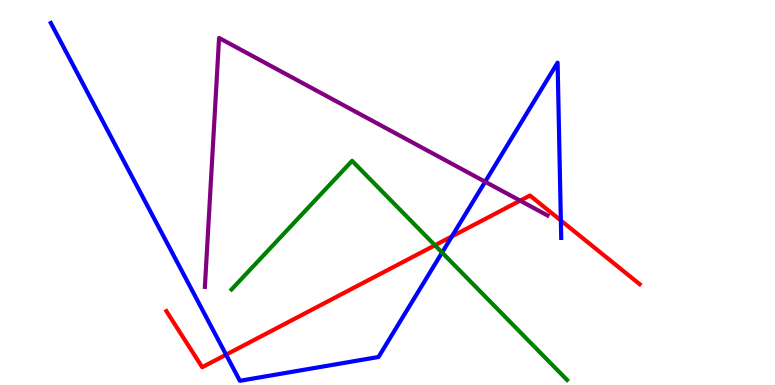[{'lines': ['blue', 'red'], 'intersections': [{'x': 2.92, 'y': 0.788}, {'x': 5.83, 'y': 3.86}, {'x': 7.24, 'y': 4.27}]}, {'lines': ['green', 'red'], 'intersections': [{'x': 5.61, 'y': 3.63}]}, {'lines': ['purple', 'red'], 'intersections': [{'x': 6.71, 'y': 4.79}]}, {'lines': ['blue', 'green'], 'intersections': [{'x': 5.7, 'y': 3.44}]}, {'lines': ['blue', 'purple'], 'intersections': [{'x': 6.26, 'y': 5.28}]}, {'lines': ['green', 'purple'], 'intersections': []}]